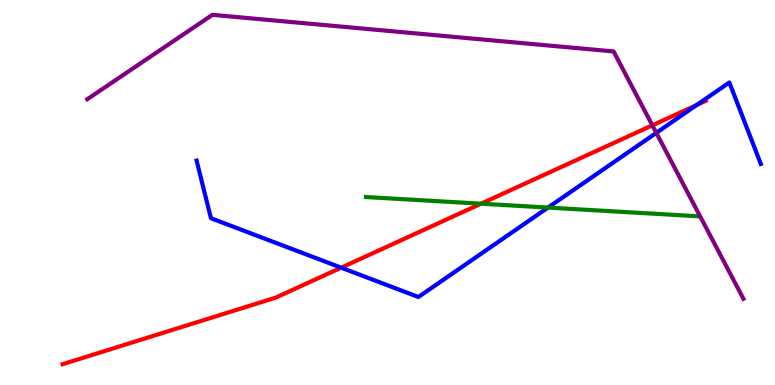[{'lines': ['blue', 'red'], 'intersections': [{'x': 4.4, 'y': 3.05}, {'x': 8.99, 'y': 7.27}]}, {'lines': ['green', 'red'], 'intersections': [{'x': 6.21, 'y': 4.71}]}, {'lines': ['purple', 'red'], 'intersections': [{'x': 8.42, 'y': 6.74}]}, {'lines': ['blue', 'green'], 'intersections': [{'x': 7.07, 'y': 4.61}]}, {'lines': ['blue', 'purple'], 'intersections': [{'x': 8.47, 'y': 6.55}]}, {'lines': ['green', 'purple'], 'intersections': []}]